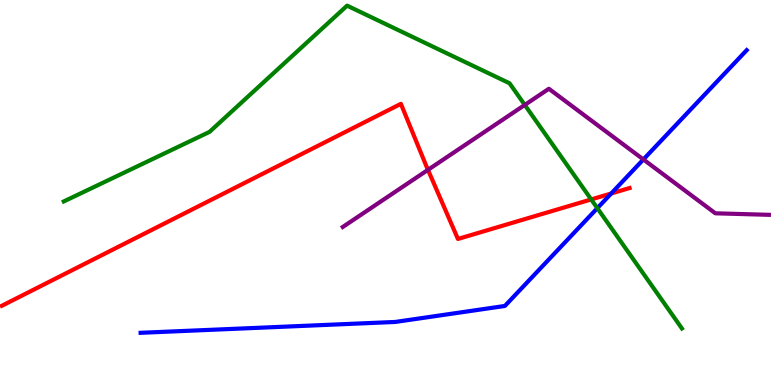[{'lines': ['blue', 'red'], 'intersections': [{'x': 7.89, 'y': 4.97}]}, {'lines': ['green', 'red'], 'intersections': [{'x': 7.63, 'y': 4.82}]}, {'lines': ['purple', 'red'], 'intersections': [{'x': 5.52, 'y': 5.59}]}, {'lines': ['blue', 'green'], 'intersections': [{'x': 7.71, 'y': 4.59}]}, {'lines': ['blue', 'purple'], 'intersections': [{'x': 8.3, 'y': 5.86}]}, {'lines': ['green', 'purple'], 'intersections': [{'x': 6.77, 'y': 7.27}]}]